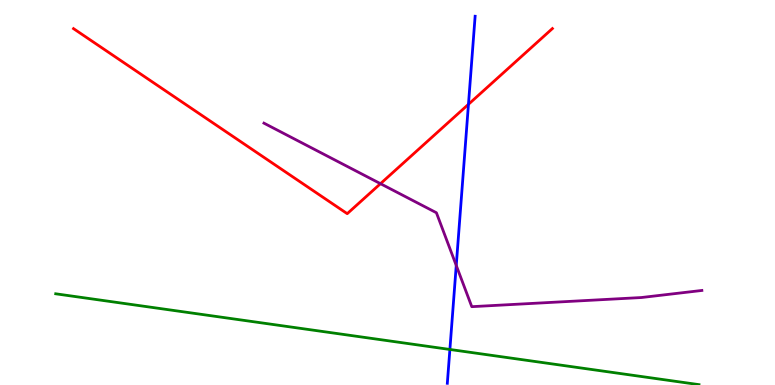[{'lines': ['blue', 'red'], 'intersections': [{'x': 6.04, 'y': 7.29}]}, {'lines': ['green', 'red'], 'intersections': []}, {'lines': ['purple', 'red'], 'intersections': [{'x': 4.91, 'y': 5.23}]}, {'lines': ['blue', 'green'], 'intersections': [{'x': 5.8, 'y': 0.923}]}, {'lines': ['blue', 'purple'], 'intersections': [{'x': 5.89, 'y': 3.11}]}, {'lines': ['green', 'purple'], 'intersections': []}]